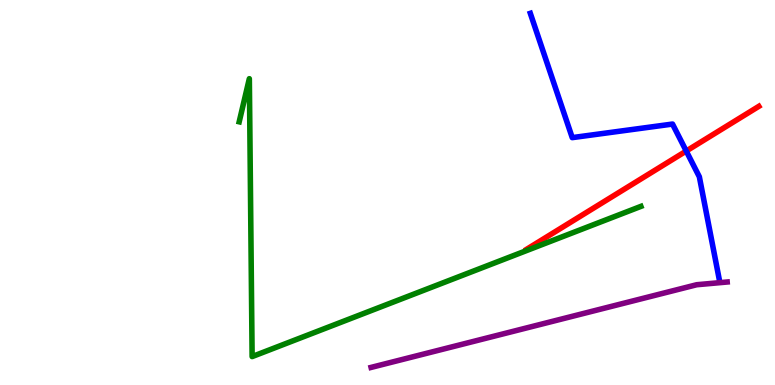[{'lines': ['blue', 'red'], 'intersections': [{'x': 8.85, 'y': 6.08}]}, {'lines': ['green', 'red'], 'intersections': []}, {'lines': ['purple', 'red'], 'intersections': []}, {'lines': ['blue', 'green'], 'intersections': []}, {'lines': ['blue', 'purple'], 'intersections': []}, {'lines': ['green', 'purple'], 'intersections': []}]